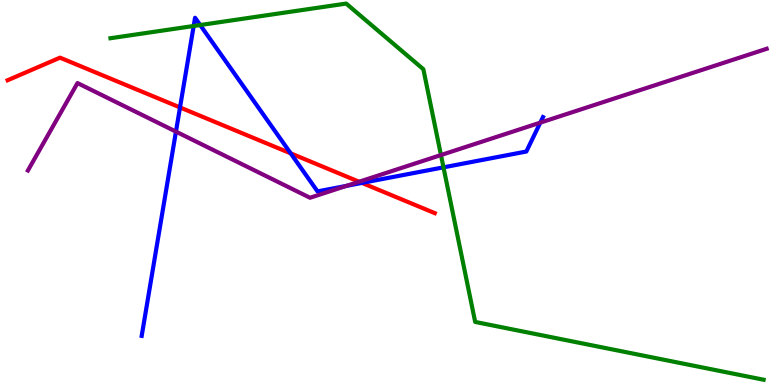[{'lines': ['blue', 'red'], 'intersections': [{'x': 2.32, 'y': 7.21}, {'x': 3.75, 'y': 6.02}, {'x': 4.67, 'y': 5.25}]}, {'lines': ['green', 'red'], 'intersections': []}, {'lines': ['purple', 'red'], 'intersections': [{'x': 4.63, 'y': 5.28}]}, {'lines': ['blue', 'green'], 'intersections': [{'x': 2.5, 'y': 9.32}, {'x': 2.58, 'y': 9.35}, {'x': 5.72, 'y': 5.65}]}, {'lines': ['blue', 'purple'], 'intersections': [{'x': 2.27, 'y': 6.58}, {'x': 4.47, 'y': 5.17}, {'x': 6.97, 'y': 6.81}]}, {'lines': ['green', 'purple'], 'intersections': [{'x': 5.69, 'y': 5.97}]}]